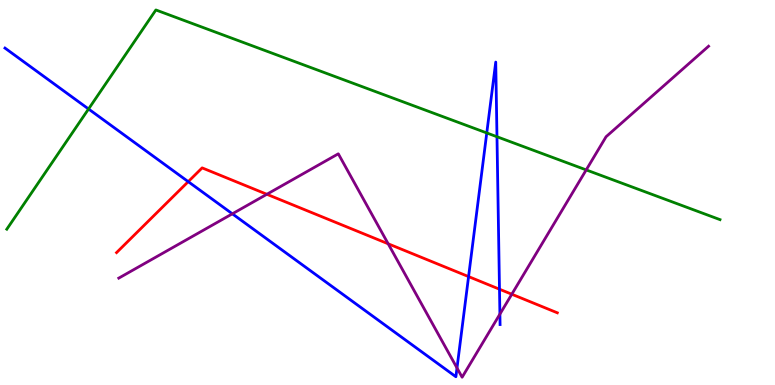[{'lines': ['blue', 'red'], 'intersections': [{'x': 2.43, 'y': 5.28}, {'x': 6.05, 'y': 2.82}, {'x': 6.45, 'y': 2.49}]}, {'lines': ['green', 'red'], 'intersections': []}, {'lines': ['purple', 'red'], 'intersections': [{'x': 3.44, 'y': 4.95}, {'x': 5.01, 'y': 3.67}, {'x': 6.6, 'y': 2.36}]}, {'lines': ['blue', 'green'], 'intersections': [{'x': 1.14, 'y': 7.17}, {'x': 6.28, 'y': 6.55}, {'x': 6.41, 'y': 6.45}]}, {'lines': ['blue', 'purple'], 'intersections': [{'x': 3.0, 'y': 4.45}, {'x': 5.9, 'y': 0.442}, {'x': 6.45, 'y': 1.84}]}, {'lines': ['green', 'purple'], 'intersections': [{'x': 7.56, 'y': 5.59}]}]